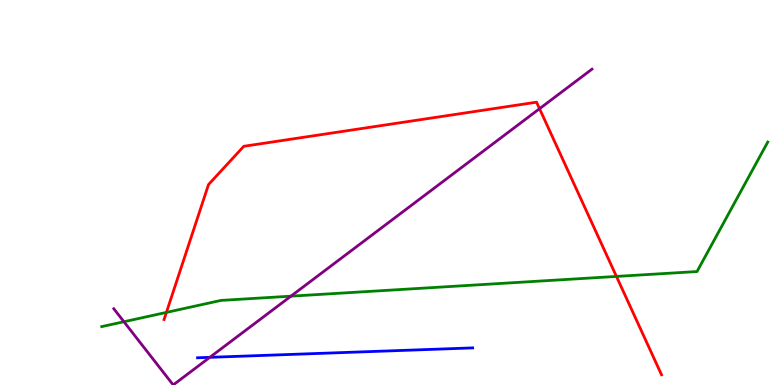[{'lines': ['blue', 'red'], 'intersections': []}, {'lines': ['green', 'red'], 'intersections': [{'x': 2.15, 'y': 1.89}, {'x': 7.95, 'y': 2.82}]}, {'lines': ['purple', 'red'], 'intersections': [{'x': 6.96, 'y': 7.18}]}, {'lines': ['blue', 'green'], 'intersections': []}, {'lines': ['blue', 'purple'], 'intersections': [{'x': 2.71, 'y': 0.719}]}, {'lines': ['green', 'purple'], 'intersections': [{'x': 1.6, 'y': 1.64}, {'x': 3.75, 'y': 2.31}]}]